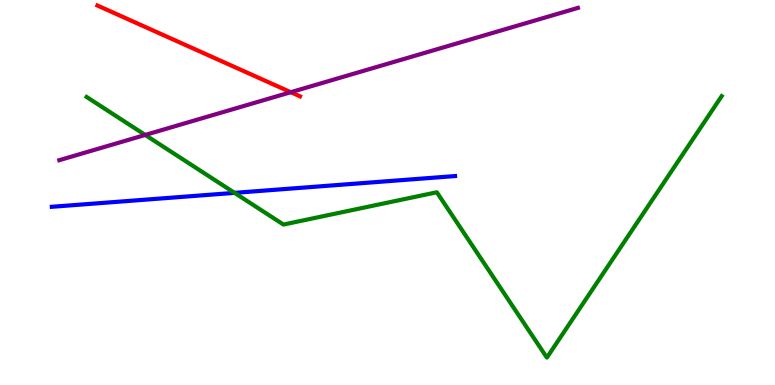[{'lines': ['blue', 'red'], 'intersections': []}, {'lines': ['green', 'red'], 'intersections': []}, {'lines': ['purple', 'red'], 'intersections': [{'x': 3.75, 'y': 7.6}]}, {'lines': ['blue', 'green'], 'intersections': [{'x': 3.03, 'y': 4.99}]}, {'lines': ['blue', 'purple'], 'intersections': []}, {'lines': ['green', 'purple'], 'intersections': [{'x': 1.87, 'y': 6.49}]}]